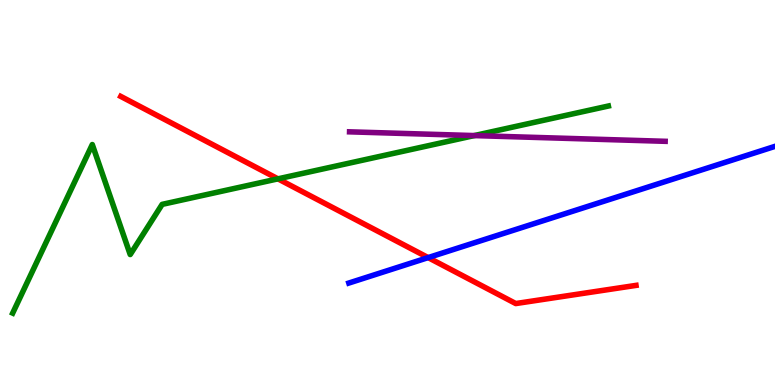[{'lines': ['blue', 'red'], 'intersections': [{'x': 5.52, 'y': 3.31}]}, {'lines': ['green', 'red'], 'intersections': [{'x': 3.59, 'y': 5.35}]}, {'lines': ['purple', 'red'], 'intersections': []}, {'lines': ['blue', 'green'], 'intersections': []}, {'lines': ['blue', 'purple'], 'intersections': []}, {'lines': ['green', 'purple'], 'intersections': [{'x': 6.12, 'y': 6.48}]}]